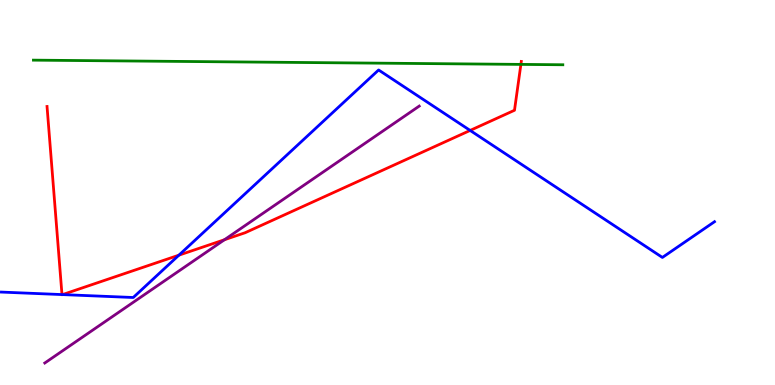[{'lines': ['blue', 'red'], 'intersections': [{'x': 0.8, 'y': 2.35}, {'x': 0.807, 'y': 2.35}, {'x': 2.31, 'y': 3.37}, {'x': 6.07, 'y': 6.61}]}, {'lines': ['green', 'red'], 'intersections': [{'x': 6.72, 'y': 8.33}]}, {'lines': ['purple', 'red'], 'intersections': [{'x': 2.9, 'y': 3.77}]}, {'lines': ['blue', 'green'], 'intersections': []}, {'lines': ['blue', 'purple'], 'intersections': []}, {'lines': ['green', 'purple'], 'intersections': []}]